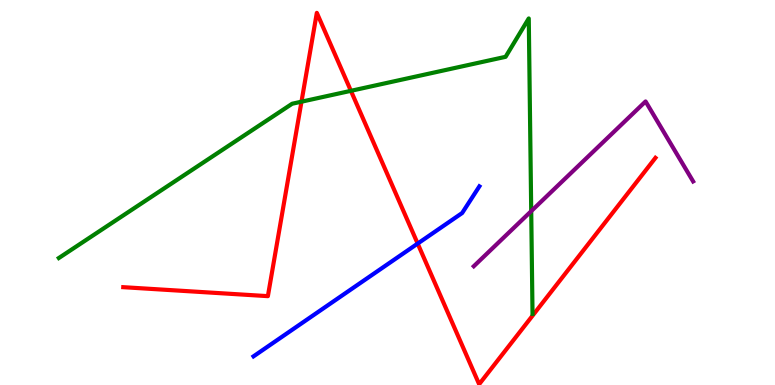[{'lines': ['blue', 'red'], 'intersections': [{'x': 5.39, 'y': 3.67}]}, {'lines': ['green', 'red'], 'intersections': [{'x': 3.89, 'y': 7.36}, {'x': 4.53, 'y': 7.64}]}, {'lines': ['purple', 'red'], 'intersections': []}, {'lines': ['blue', 'green'], 'intersections': []}, {'lines': ['blue', 'purple'], 'intersections': []}, {'lines': ['green', 'purple'], 'intersections': [{'x': 6.85, 'y': 4.52}]}]